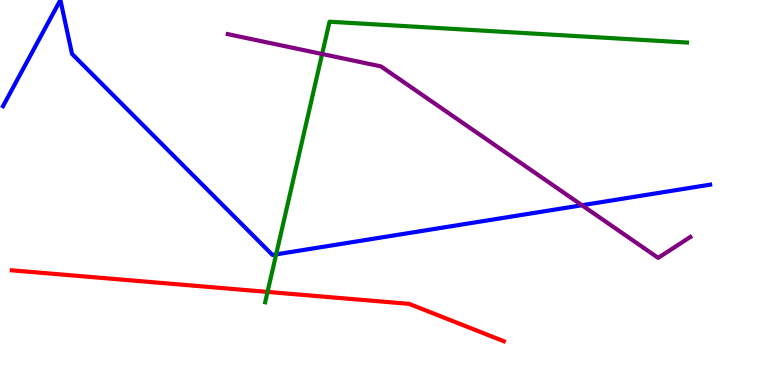[{'lines': ['blue', 'red'], 'intersections': []}, {'lines': ['green', 'red'], 'intersections': [{'x': 3.45, 'y': 2.42}]}, {'lines': ['purple', 'red'], 'intersections': []}, {'lines': ['blue', 'green'], 'intersections': [{'x': 3.56, 'y': 3.39}]}, {'lines': ['blue', 'purple'], 'intersections': [{'x': 7.51, 'y': 4.67}]}, {'lines': ['green', 'purple'], 'intersections': [{'x': 4.16, 'y': 8.6}]}]